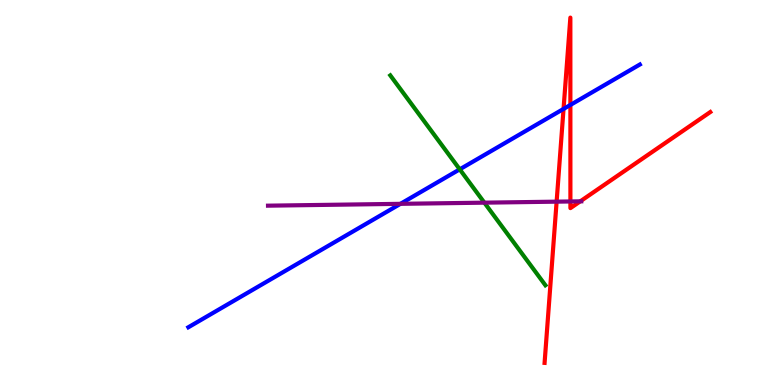[{'lines': ['blue', 'red'], 'intersections': [{'x': 7.27, 'y': 7.17}, {'x': 7.36, 'y': 7.27}]}, {'lines': ['green', 'red'], 'intersections': []}, {'lines': ['purple', 'red'], 'intersections': [{'x': 7.18, 'y': 4.76}, {'x': 7.36, 'y': 4.77}, {'x': 7.49, 'y': 4.77}]}, {'lines': ['blue', 'green'], 'intersections': [{'x': 5.93, 'y': 5.6}]}, {'lines': ['blue', 'purple'], 'intersections': [{'x': 5.17, 'y': 4.71}]}, {'lines': ['green', 'purple'], 'intersections': [{'x': 6.25, 'y': 4.74}]}]